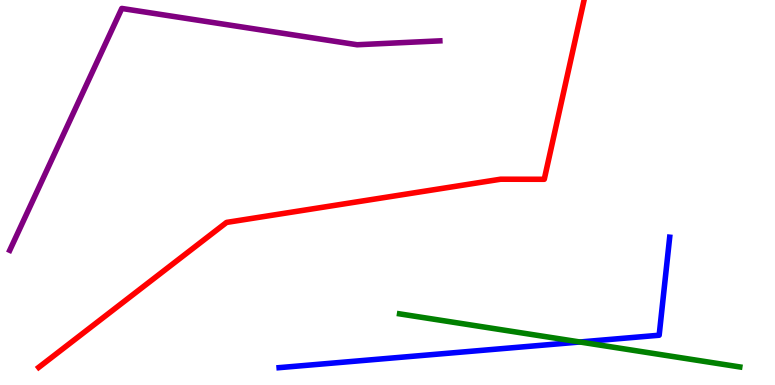[{'lines': ['blue', 'red'], 'intersections': []}, {'lines': ['green', 'red'], 'intersections': []}, {'lines': ['purple', 'red'], 'intersections': []}, {'lines': ['blue', 'green'], 'intersections': [{'x': 7.48, 'y': 1.12}]}, {'lines': ['blue', 'purple'], 'intersections': []}, {'lines': ['green', 'purple'], 'intersections': []}]